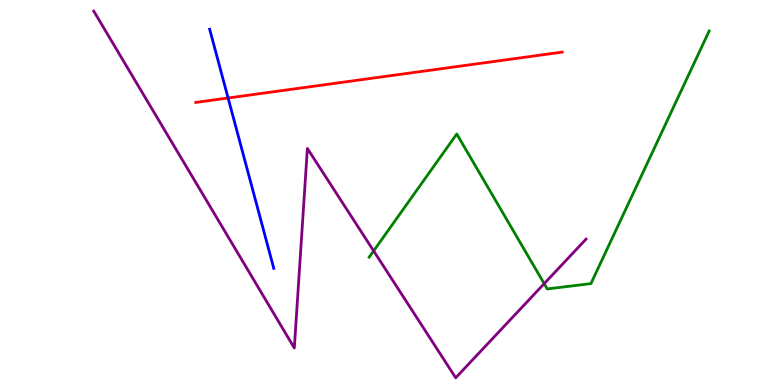[{'lines': ['blue', 'red'], 'intersections': [{'x': 2.94, 'y': 7.45}]}, {'lines': ['green', 'red'], 'intersections': []}, {'lines': ['purple', 'red'], 'intersections': []}, {'lines': ['blue', 'green'], 'intersections': []}, {'lines': ['blue', 'purple'], 'intersections': []}, {'lines': ['green', 'purple'], 'intersections': [{'x': 4.82, 'y': 3.48}, {'x': 7.02, 'y': 2.63}]}]